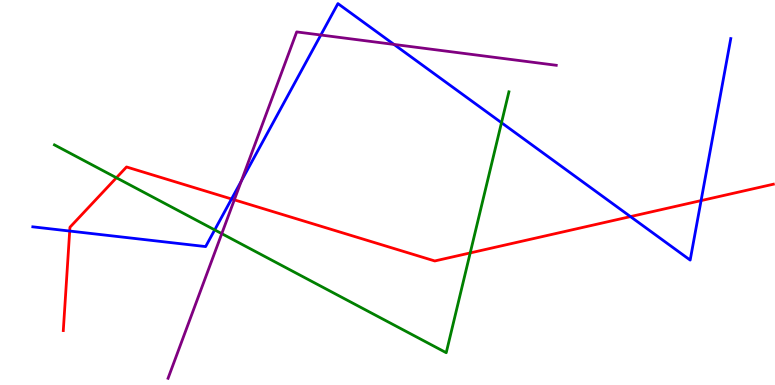[{'lines': ['blue', 'red'], 'intersections': [{'x': 0.899, 'y': 4.0}, {'x': 2.99, 'y': 4.83}, {'x': 8.14, 'y': 4.37}, {'x': 9.05, 'y': 4.79}]}, {'lines': ['green', 'red'], 'intersections': [{'x': 1.5, 'y': 5.38}, {'x': 6.07, 'y': 3.43}]}, {'lines': ['purple', 'red'], 'intersections': [{'x': 3.02, 'y': 4.81}]}, {'lines': ['blue', 'green'], 'intersections': [{'x': 2.77, 'y': 4.03}, {'x': 6.47, 'y': 6.81}]}, {'lines': ['blue', 'purple'], 'intersections': [{'x': 3.11, 'y': 5.3}, {'x': 4.14, 'y': 9.09}, {'x': 5.08, 'y': 8.85}]}, {'lines': ['green', 'purple'], 'intersections': [{'x': 2.86, 'y': 3.93}]}]